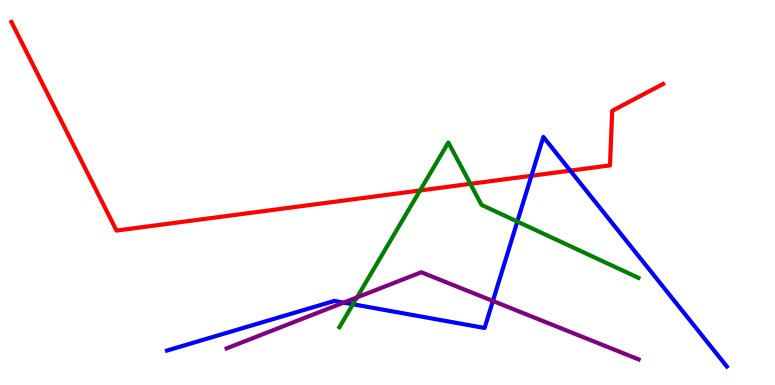[{'lines': ['blue', 'red'], 'intersections': [{'x': 6.86, 'y': 5.43}, {'x': 7.36, 'y': 5.57}]}, {'lines': ['green', 'red'], 'intersections': [{'x': 5.42, 'y': 5.05}, {'x': 6.07, 'y': 5.22}]}, {'lines': ['purple', 'red'], 'intersections': []}, {'lines': ['blue', 'green'], 'intersections': [{'x': 4.55, 'y': 2.1}, {'x': 6.68, 'y': 4.25}]}, {'lines': ['blue', 'purple'], 'intersections': [{'x': 4.43, 'y': 2.14}, {'x': 6.36, 'y': 2.18}]}, {'lines': ['green', 'purple'], 'intersections': [{'x': 4.61, 'y': 2.28}]}]